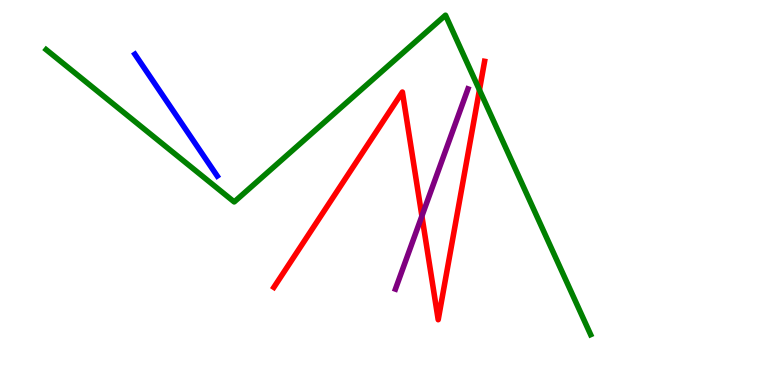[{'lines': ['blue', 'red'], 'intersections': []}, {'lines': ['green', 'red'], 'intersections': [{'x': 6.19, 'y': 7.66}]}, {'lines': ['purple', 'red'], 'intersections': [{'x': 5.44, 'y': 4.39}]}, {'lines': ['blue', 'green'], 'intersections': []}, {'lines': ['blue', 'purple'], 'intersections': []}, {'lines': ['green', 'purple'], 'intersections': []}]